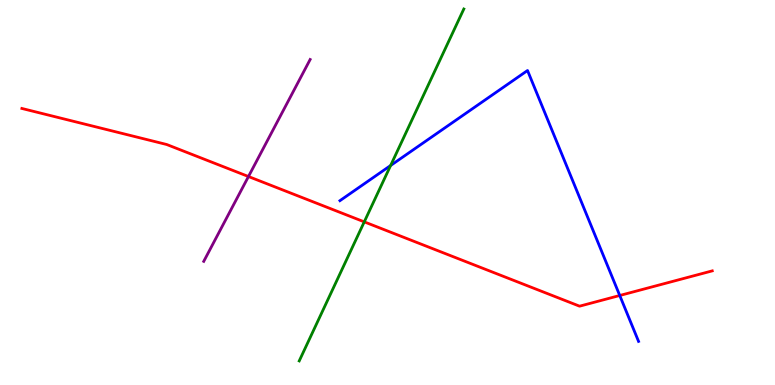[{'lines': ['blue', 'red'], 'intersections': [{'x': 8.0, 'y': 2.32}]}, {'lines': ['green', 'red'], 'intersections': [{'x': 4.7, 'y': 4.24}]}, {'lines': ['purple', 'red'], 'intersections': [{'x': 3.21, 'y': 5.42}]}, {'lines': ['blue', 'green'], 'intersections': [{'x': 5.04, 'y': 5.7}]}, {'lines': ['blue', 'purple'], 'intersections': []}, {'lines': ['green', 'purple'], 'intersections': []}]